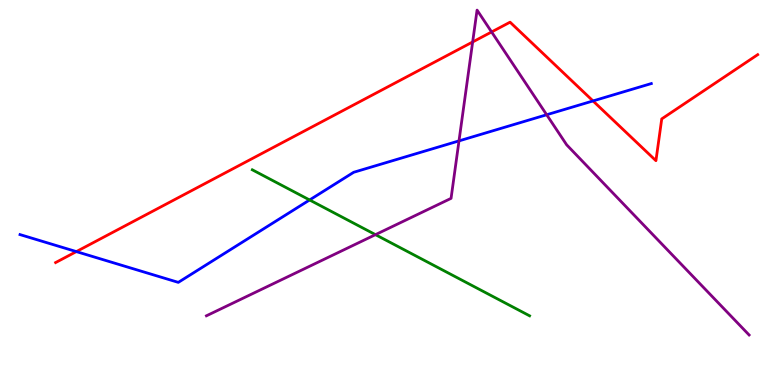[{'lines': ['blue', 'red'], 'intersections': [{'x': 0.985, 'y': 3.46}, {'x': 7.65, 'y': 7.38}]}, {'lines': ['green', 'red'], 'intersections': []}, {'lines': ['purple', 'red'], 'intersections': [{'x': 6.1, 'y': 8.91}, {'x': 6.34, 'y': 9.17}]}, {'lines': ['blue', 'green'], 'intersections': [{'x': 3.99, 'y': 4.81}]}, {'lines': ['blue', 'purple'], 'intersections': [{'x': 5.92, 'y': 6.34}, {'x': 7.05, 'y': 7.02}]}, {'lines': ['green', 'purple'], 'intersections': [{'x': 4.84, 'y': 3.91}]}]